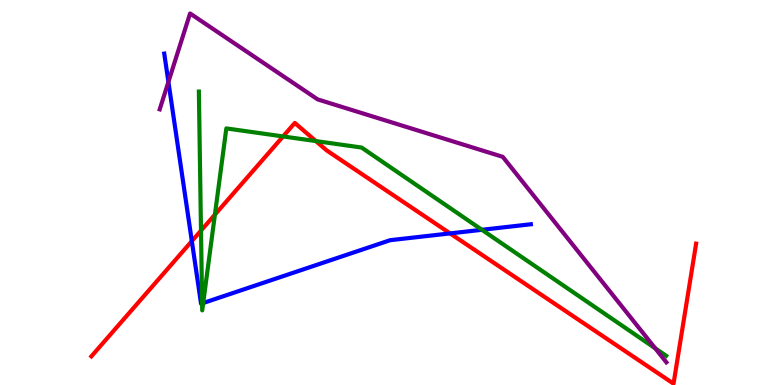[{'lines': ['blue', 'red'], 'intersections': [{'x': 2.48, 'y': 3.74}, {'x': 5.81, 'y': 3.94}]}, {'lines': ['green', 'red'], 'intersections': [{'x': 2.59, 'y': 4.01}, {'x': 2.77, 'y': 4.43}, {'x': 3.65, 'y': 6.46}, {'x': 4.08, 'y': 6.34}]}, {'lines': ['purple', 'red'], 'intersections': []}, {'lines': ['blue', 'green'], 'intersections': [{'x': 2.61, 'y': 2.12}, {'x': 2.62, 'y': 2.13}, {'x': 6.22, 'y': 4.03}]}, {'lines': ['blue', 'purple'], 'intersections': [{'x': 2.17, 'y': 7.87}]}, {'lines': ['green', 'purple'], 'intersections': [{'x': 8.45, 'y': 0.954}]}]